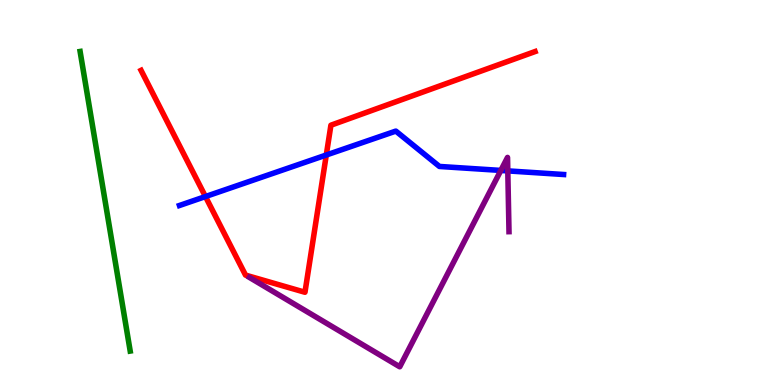[{'lines': ['blue', 'red'], 'intersections': [{'x': 2.65, 'y': 4.89}, {'x': 4.21, 'y': 5.97}]}, {'lines': ['green', 'red'], 'intersections': []}, {'lines': ['purple', 'red'], 'intersections': []}, {'lines': ['blue', 'green'], 'intersections': []}, {'lines': ['blue', 'purple'], 'intersections': [{'x': 6.46, 'y': 5.57}, {'x': 6.55, 'y': 5.56}]}, {'lines': ['green', 'purple'], 'intersections': []}]